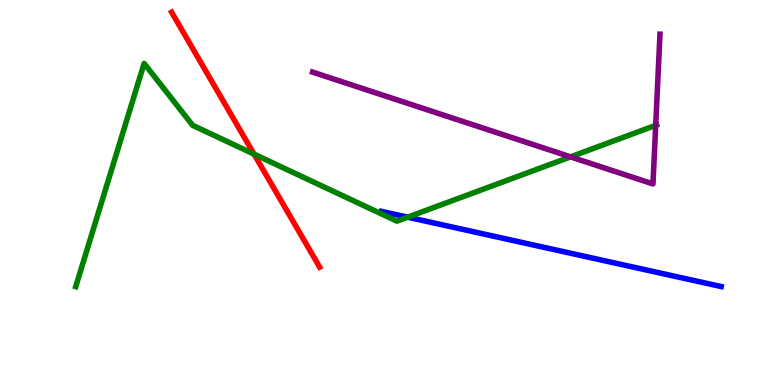[{'lines': ['blue', 'red'], 'intersections': []}, {'lines': ['green', 'red'], 'intersections': [{'x': 3.28, 'y': 6.0}]}, {'lines': ['purple', 'red'], 'intersections': []}, {'lines': ['blue', 'green'], 'intersections': [{'x': 5.26, 'y': 4.36}]}, {'lines': ['blue', 'purple'], 'intersections': []}, {'lines': ['green', 'purple'], 'intersections': [{'x': 7.36, 'y': 5.93}, {'x': 8.46, 'y': 6.74}]}]